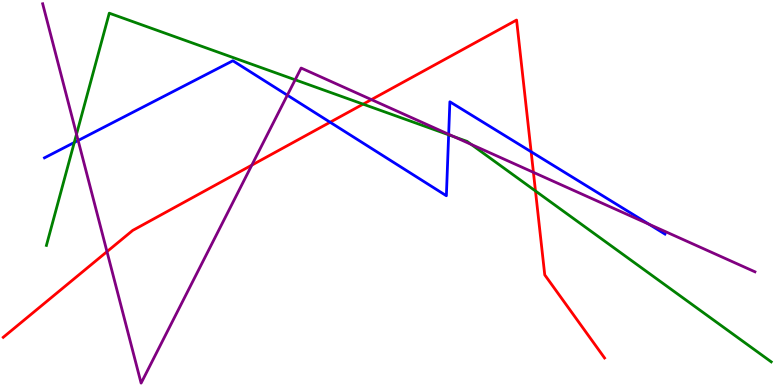[{'lines': ['blue', 'red'], 'intersections': [{'x': 4.26, 'y': 6.83}, {'x': 6.85, 'y': 6.06}]}, {'lines': ['green', 'red'], 'intersections': [{'x': 4.69, 'y': 7.29}, {'x': 6.91, 'y': 5.04}]}, {'lines': ['purple', 'red'], 'intersections': [{'x': 1.38, 'y': 3.46}, {'x': 3.25, 'y': 5.71}, {'x': 4.79, 'y': 7.41}, {'x': 6.88, 'y': 5.52}]}, {'lines': ['blue', 'green'], 'intersections': [{'x': 0.958, 'y': 6.3}, {'x': 5.79, 'y': 6.5}]}, {'lines': ['blue', 'purple'], 'intersections': [{'x': 1.01, 'y': 6.35}, {'x': 3.71, 'y': 7.53}, {'x': 5.79, 'y': 6.51}, {'x': 8.37, 'y': 4.18}]}, {'lines': ['green', 'purple'], 'intersections': [{'x': 0.987, 'y': 6.51}, {'x': 3.81, 'y': 7.93}, {'x': 5.86, 'y': 6.45}, {'x': 6.08, 'y': 6.25}]}]